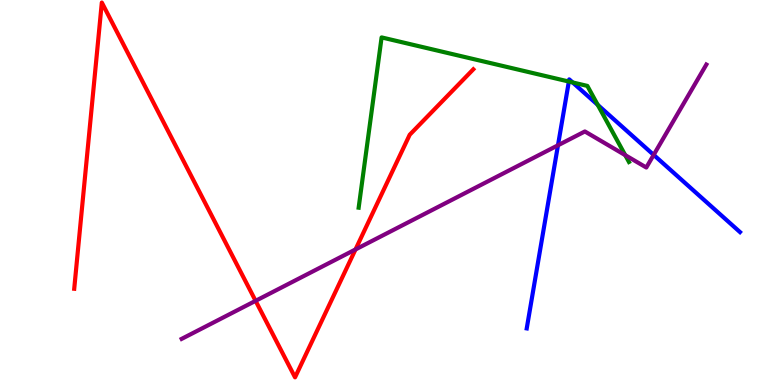[{'lines': ['blue', 'red'], 'intersections': []}, {'lines': ['green', 'red'], 'intersections': []}, {'lines': ['purple', 'red'], 'intersections': [{'x': 3.3, 'y': 2.19}, {'x': 4.59, 'y': 3.52}]}, {'lines': ['blue', 'green'], 'intersections': [{'x': 7.34, 'y': 7.88}, {'x': 7.39, 'y': 7.86}, {'x': 7.71, 'y': 7.28}]}, {'lines': ['blue', 'purple'], 'intersections': [{'x': 7.2, 'y': 6.23}, {'x': 8.43, 'y': 5.98}]}, {'lines': ['green', 'purple'], 'intersections': [{'x': 8.07, 'y': 5.97}]}]